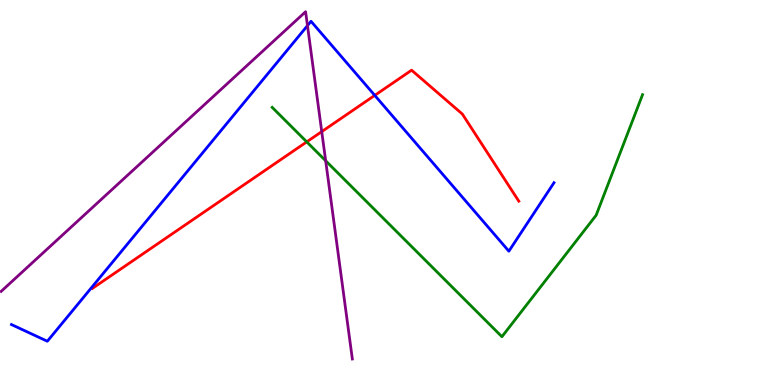[{'lines': ['blue', 'red'], 'intersections': [{'x': 4.84, 'y': 7.52}]}, {'lines': ['green', 'red'], 'intersections': [{'x': 3.96, 'y': 6.31}]}, {'lines': ['purple', 'red'], 'intersections': [{'x': 4.15, 'y': 6.58}]}, {'lines': ['blue', 'green'], 'intersections': []}, {'lines': ['blue', 'purple'], 'intersections': [{'x': 3.97, 'y': 9.33}]}, {'lines': ['green', 'purple'], 'intersections': [{'x': 4.2, 'y': 5.82}]}]